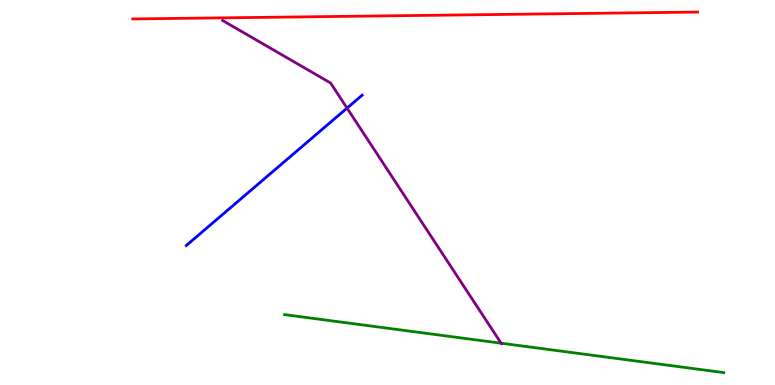[{'lines': ['blue', 'red'], 'intersections': []}, {'lines': ['green', 'red'], 'intersections': []}, {'lines': ['purple', 'red'], 'intersections': []}, {'lines': ['blue', 'green'], 'intersections': []}, {'lines': ['blue', 'purple'], 'intersections': [{'x': 4.48, 'y': 7.19}]}, {'lines': ['green', 'purple'], 'intersections': [{'x': 6.47, 'y': 1.09}]}]